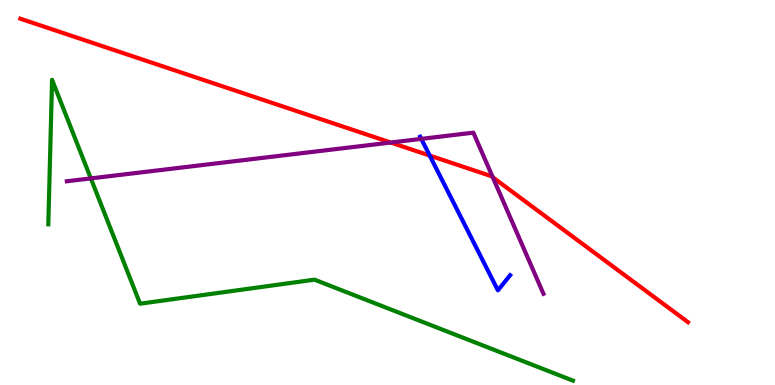[{'lines': ['blue', 'red'], 'intersections': [{'x': 5.54, 'y': 5.96}]}, {'lines': ['green', 'red'], 'intersections': []}, {'lines': ['purple', 'red'], 'intersections': [{'x': 5.04, 'y': 6.3}, {'x': 6.36, 'y': 5.39}]}, {'lines': ['blue', 'green'], 'intersections': []}, {'lines': ['blue', 'purple'], 'intersections': [{'x': 5.44, 'y': 6.39}]}, {'lines': ['green', 'purple'], 'intersections': [{'x': 1.17, 'y': 5.37}]}]